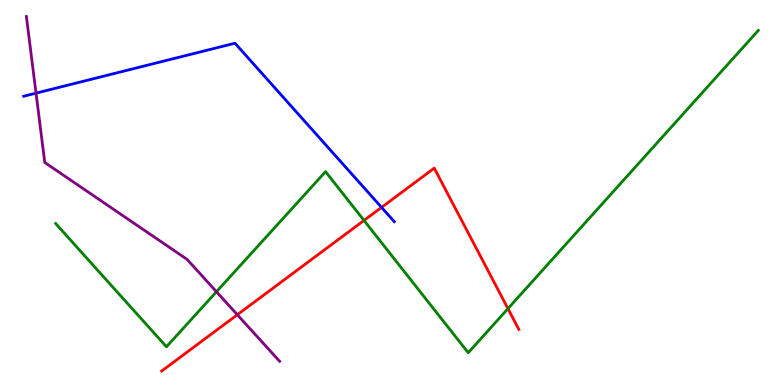[{'lines': ['blue', 'red'], 'intersections': [{'x': 4.92, 'y': 4.61}]}, {'lines': ['green', 'red'], 'intersections': [{'x': 4.7, 'y': 4.27}, {'x': 6.55, 'y': 1.98}]}, {'lines': ['purple', 'red'], 'intersections': [{'x': 3.06, 'y': 1.83}]}, {'lines': ['blue', 'green'], 'intersections': []}, {'lines': ['blue', 'purple'], 'intersections': [{'x': 0.465, 'y': 7.58}]}, {'lines': ['green', 'purple'], 'intersections': [{'x': 2.79, 'y': 2.42}]}]